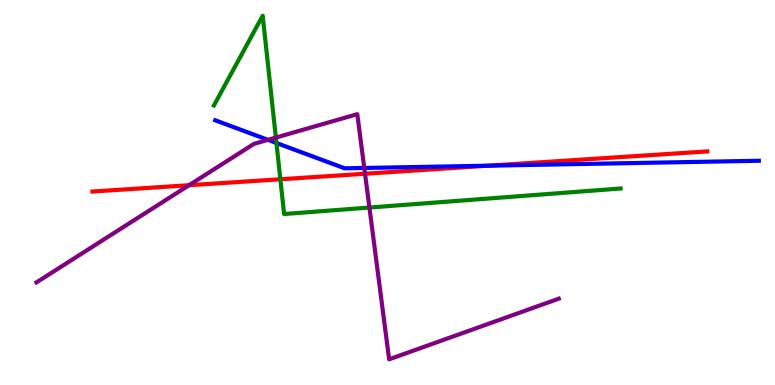[{'lines': ['blue', 'red'], 'intersections': [{'x': 6.3, 'y': 5.7}]}, {'lines': ['green', 'red'], 'intersections': [{'x': 3.62, 'y': 5.34}]}, {'lines': ['purple', 'red'], 'intersections': [{'x': 2.44, 'y': 5.19}, {'x': 4.71, 'y': 5.49}]}, {'lines': ['blue', 'green'], 'intersections': [{'x': 3.57, 'y': 6.29}]}, {'lines': ['blue', 'purple'], 'intersections': [{'x': 3.46, 'y': 6.37}, {'x': 4.7, 'y': 5.64}]}, {'lines': ['green', 'purple'], 'intersections': [{'x': 3.56, 'y': 6.43}, {'x': 4.77, 'y': 4.61}]}]